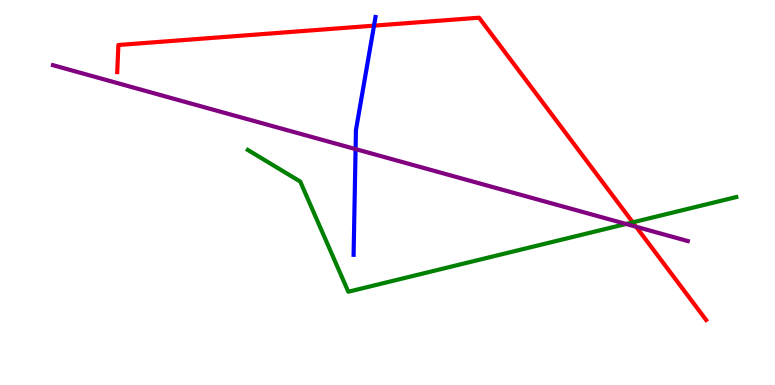[{'lines': ['blue', 'red'], 'intersections': [{'x': 4.83, 'y': 9.33}]}, {'lines': ['green', 'red'], 'intersections': [{'x': 8.16, 'y': 4.23}]}, {'lines': ['purple', 'red'], 'intersections': [{'x': 8.21, 'y': 4.11}]}, {'lines': ['blue', 'green'], 'intersections': []}, {'lines': ['blue', 'purple'], 'intersections': [{'x': 4.59, 'y': 6.13}]}, {'lines': ['green', 'purple'], 'intersections': [{'x': 8.08, 'y': 4.18}]}]